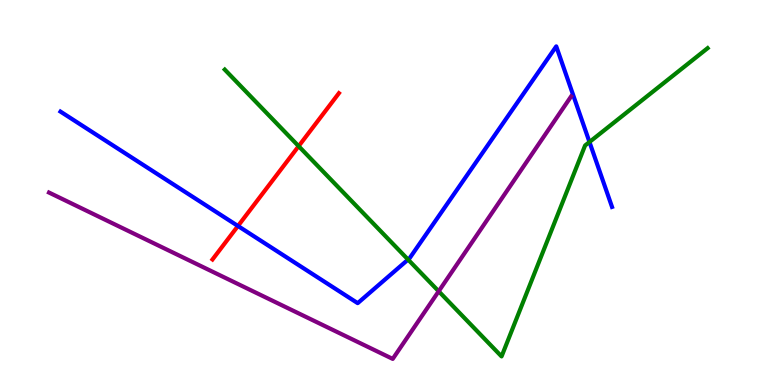[{'lines': ['blue', 'red'], 'intersections': [{'x': 3.07, 'y': 4.13}]}, {'lines': ['green', 'red'], 'intersections': [{'x': 3.85, 'y': 6.2}]}, {'lines': ['purple', 'red'], 'intersections': []}, {'lines': ['blue', 'green'], 'intersections': [{'x': 5.27, 'y': 3.26}, {'x': 7.61, 'y': 6.31}]}, {'lines': ['blue', 'purple'], 'intersections': []}, {'lines': ['green', 'purple'], 'intersections': [{'x': 5.66, 'y': 2.43}]}]